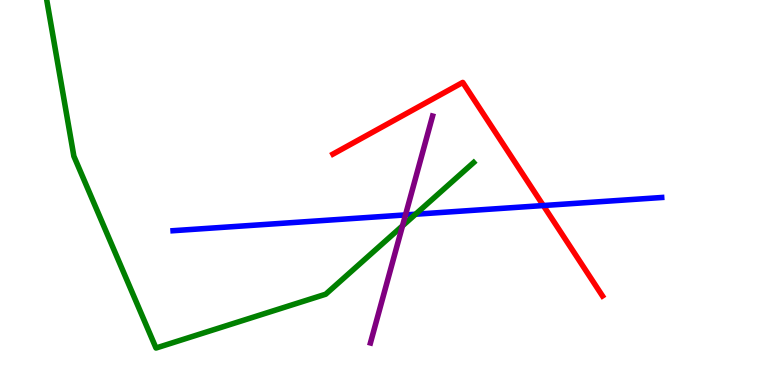[{'lines': ['blue', 'red'], 'intersections': [{'x': 7.01, 'y': 4.66}]}, {'lines': ['green', 'red'], 'intersections': []}, {'lines': ['purple', 'red'], 'intersections': []}, {'lines': ['blue', 'green'], 'intersections': [{'x': 5.36, 'y': 4.44}]}, {'lines': ['blue', 'purple'], 'intersections': [{'x': 5.23, 'y': 4.42}]}, {'lines': ['green', 'purple'], 'intersections': [{'x': 5.19, 'y': 4.13}]}]